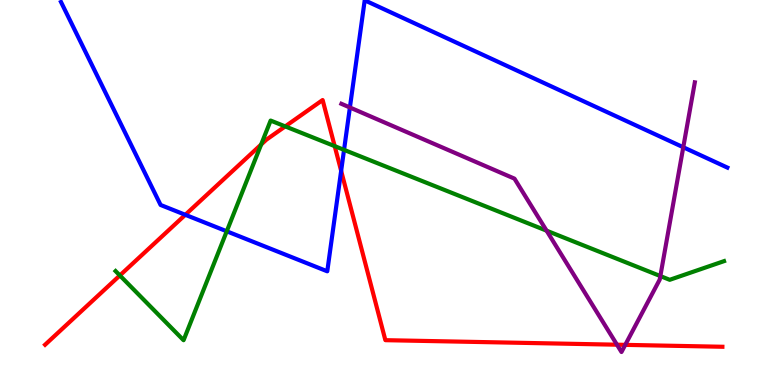[{'lines': ['blue', 'red'], 'intersections': [{'x': 2.39, 'y': 4.42}, {'x': 4.4, 'y': 5.56}]}, {'lines': ['green', 'red'], 'intersections': [{'x': 1.55, 'y': 2.85}, {'x': 3.37, 'y': 6.25}, {'x': 3.68, 'y': 6.72}, {'x': 4.32, 'y': 6.2}]}, {'lines': ['purple', 'red'], 'intersections': [{'x': 7.96, 'y': 1.05}, {'x': 8.07, 'y': 1.04}]}, {'lines': ['blue', 'green'], 'intersections': [{'x': 2.93, 'y': 3.99}, {'x': 4.44, 'y': 6.11}]}, {'lines': ['blue', 'purple'], 'intersections': [{'x': 4.51, 'y': 7.21}, {'x': 8.82, 'y': 6.18}]}, {'lines': ['green', 'purple'], 'intersections': [{'x': 7.05, 'y': 4.01}, {'x': 8.52, 'y': 2.83}]}]